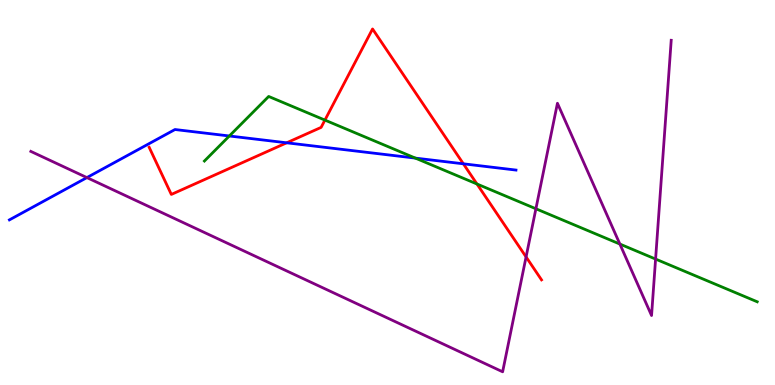[{'lines': ['blue', 'red'], 'intersections': [{'x': 3.7, 'y': 6.29}, {'x': 5.98, 'y': 5.75}]}, {'lines': ['green', 'red'], 'intersections': [{'x': 4.19, 'y': 6.88}, {'x': 6.15, 'y': 5.22}]}, {'lines': ['purple', 'red'], 'intersections': [{'x': 6.79, 'y': 3.33}]}, {'lines': ['blue', 'green'], 'intersections': [{'x': 2.96, 'y': 6.47}, {'x': 5.36, 'y': 5.89}]}, {'lines': ['blue', 'purple'], 'intersections': [{'x': 1.12, 'y': 5.39}]}, {'lines': ['green', 'purple'], 'intersections': [{'x': 6.91, 'y': 4.58}, {'x': 8.0, 'y': 3.66}, {'x': 8.46, 'y': 3.27}]}]